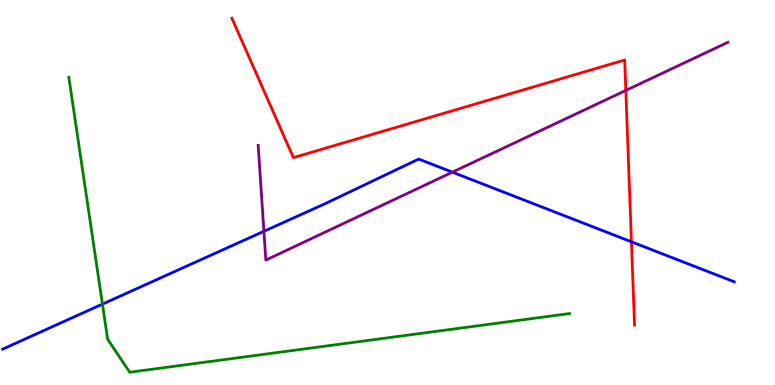[{'lines': ['blue', 'red'], 'intersections': [{'x': 8.15, 'y': 3.72}]}, {'lines': ['green', 'red'], 'intersections': []}, {'lines': ['purple', 'red'], 'intersections': [{'x': 8.08, 'y': 7.65}]}, {'lines': ['blue', 'green'], 'intersections': [{'x': 1.32, 'y': 2.1}]}, {'lines': ['blue', 'purple'], 'intersections': [{'x': 3.41, 'y': 3.99}, {'x': 5.84, 'y': 5.53}]}, {'lines': ['green', 'purple'], 'intersections': []}]